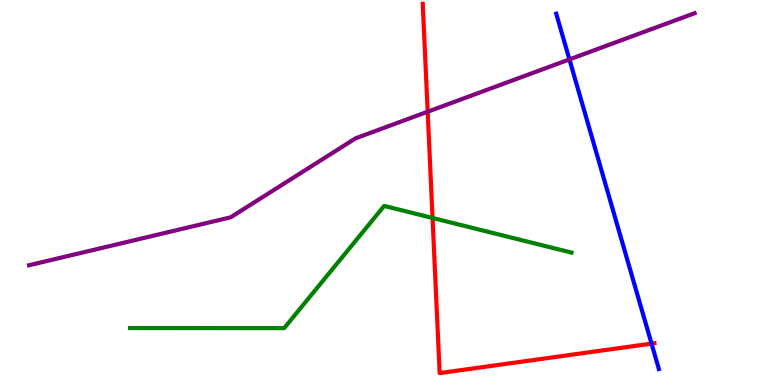[{'lines': ['blue', 'red'], 'intersections': [{'x': 8.41, 'y': 1.08}]}, {'lines': ['green', 'red'], 'intersections': [{'x': 5.58, 'y': 4.34}]}, {'lines': ['purple', 'red'], 'intersections': [{'x': 5.52, 'y': 7.1}]}, {'lines': ['blue', 'green'], 'intersections': []}, {'lines': ['blue', 'purple'], 'intersections': [{'x': 7.35, 'y': 8.46}]}, {'lines': ['green', 'purple'], 'intersections': []}]